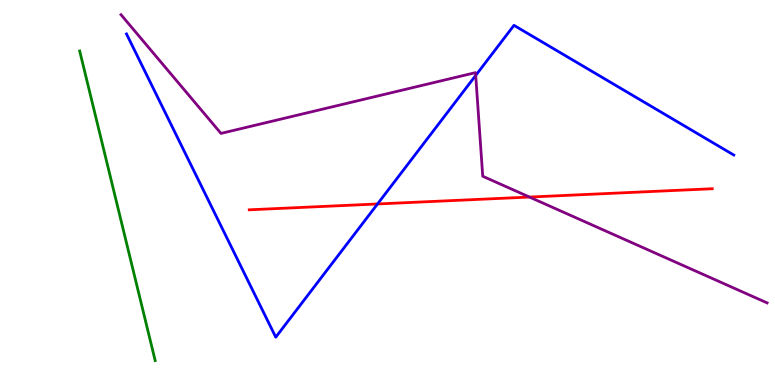[{'lines': ['blue', 'red'], 'intersections': [{'x': 4.87, 'y': 4.7}]}, {'lines': ['green', 'red'], 'intersections': []}, {'lines': ['purple', 'red'], 'intersections': [{'x': 6.83, 'y': 4.88}]}, {'lines': ['blue', 'green'], 'intersections': []}, {'lines': ['blue', 'purple'], 'intersections': [{'x': 6.14, 'y': 8.04}]}, {'lines': ['green', 'purple'], 'intersections': []}]